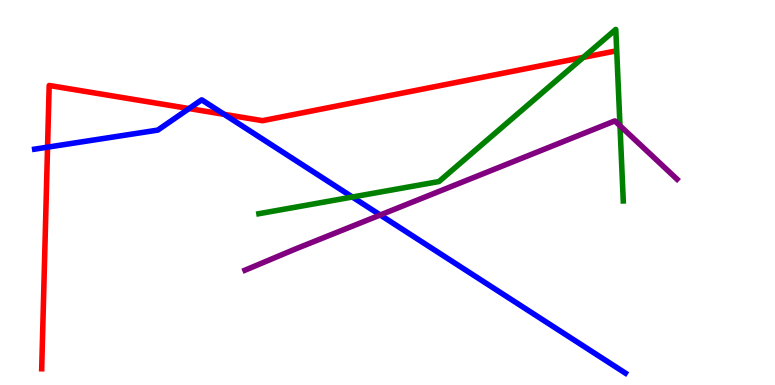[{'lines': ['blue', 'red'], 'intersections': [{'x': 0.614, 'y': 6.18}, {'x': 2.44, 'y': 7.18}, {'x': 2.89, 'y': 7.03}]}, {'lines': ['green', 'red'], 'intersections': [{'x': 7.53, 'y': 8.51}]}, {'lines': ['purple', 'red'], 'intersections': []}, {'lines': ['blue', 'green'], 'intersections': [{'x': 4.55, 'y': 4.88}]}, {'lines': ['blue', 'purple'], 'intersections': [{'x': 4.91, 'y': 4.42}]}, {'lines': ['green', 'purple'], 'intersections': [{'x': 8.0, 'y': 6.73}]}]